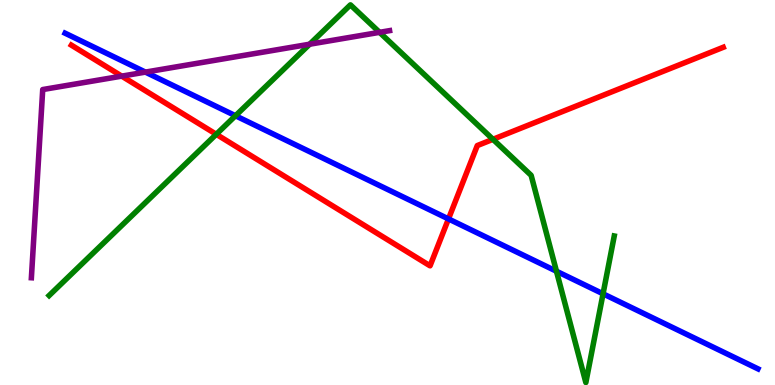[{'lines': ['blue', 'red'], 'intersections': [{'x': 5.79, 'y': 4.31}]}, {'lines': ['green', 'red'], 'intersections': [{'x': 2.79, 'y': 6.51}, {'x': 6.36, 'y': 6.38}]}, {'lines': ['purple', 'red'], 'intersections': [{'x': 1.57, 'y': 8.02}]}, {'lines': ['blue', 'green'], 'intersections': [{'x': 3.04, 'y': 6.99}, {'x': 7.18, 'y': 2.95}, {'x': 7.78, 'y': 2.37}]}, {'lines': ['blue', 'purple'], 'intersections': [{'x': 1.88, 'y': 8.13}]}, {'lines': ['green', 'purple'], 'intersections': [{'x': 4.0, 'y': 8.85}, {'x': 4.9, 'y': 9.16}]}]